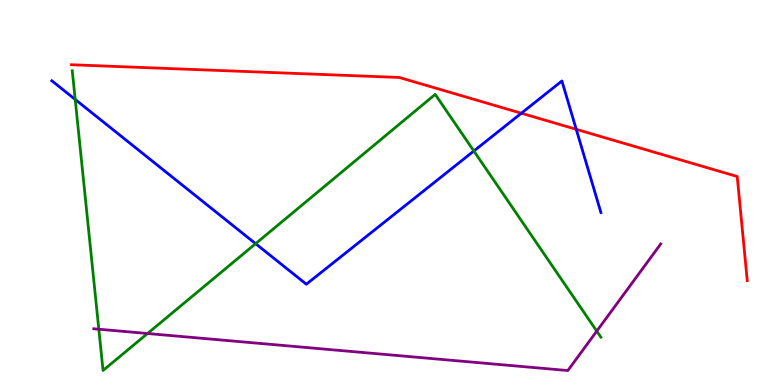[{'lines': ['blue', 'red'], 'intersections': [{'x': 6.73, 'y': 7.06}, {'x': 7.44, 'y': 6.64}]}, {'lines': ['green', 'red'], 'intersections': []}, {'lines': ['purple', 'red'], 'intersections': []}, {'lines': ['blue', 'green'], 'intersections': [{'x': 0.97, 'y': 7.42}, {'x': 3.3, 'y': 3.67}, {'x': 6.11, 'y': 6.08}]}, {'lines': ['blue', 'purple'], 'intersections': []}, {'lines': ['green', 'purple'], 'intersections': [{'x': 1.27, 'y': 1.45}, {'x': 1.9, 'y': 1.34}, {'x': 7.7, 'y': 1.4}]}]